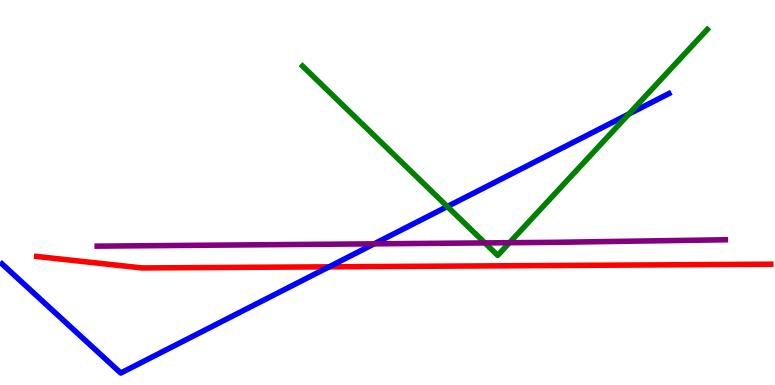[{'lines': ['blue', 'red'], 'intersections': [{'x': 4.25, 'y': 3.07}]}, {'lines': ['green', 'red'], 'intersections': []}, {'lines': ['purple', 'red'], 'intersections': []}, {'lines': ['blue', 'green'], 'intersections': [{'x': 5.77, 'y': 4.64}, {'x': 8.11, 'y': 7.04}]}, {'lines': ['blue', 'purple'], 'intersections': [{'x': 4.83, 'y': 3.67}]}, {'lines': ['green', 'purple'], 'intersections': [{'x': 6.26, 'y': 3.69}, {'x': 6.57, 'y': 3.7}]}]